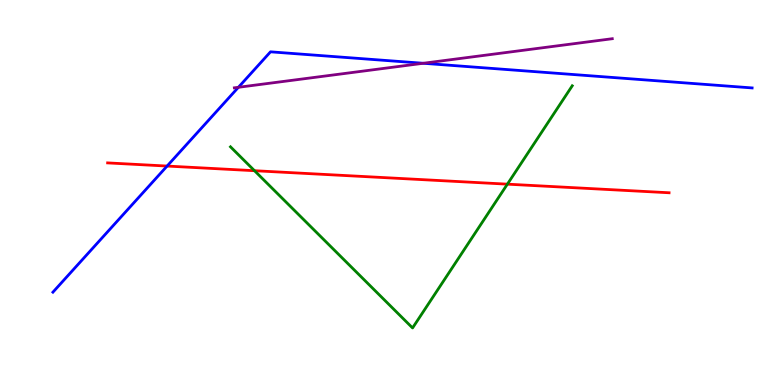[{'lines': ['blue', 'red'], 'intersections': [{'x': 2.16, 'y': 5.69}]}, {'lines': ['green', 'red'], 'intersections': [{'x': 3.28, 'y': 5.57}, {'x': 6.55, 'y': 5.22}]}, {'lines': ['purple', 'red'], 'intersections': []}, {'lines': ['blue', 'green'], 'intersections': []}, {'lines': ['blue', 'purple'], 'intersections': [{'x': 3.08, 'y': 7.73}, {'x': 5.46, 'y': 8.36}]}, {'lines': ['green', 'purple'], 'intersections': []}]